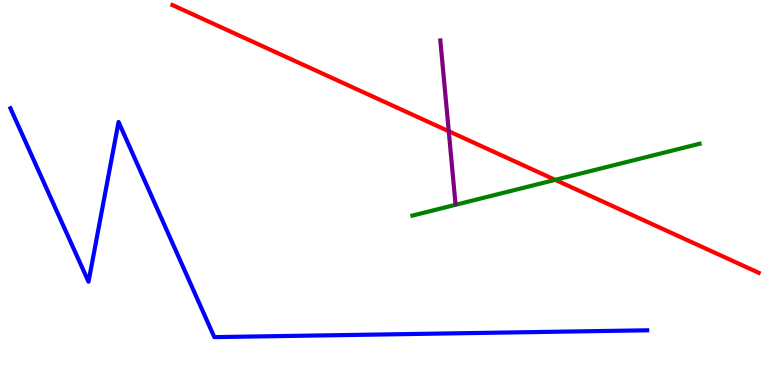[{'lines': ['blue', 'red'], 'intersections': []}, {'lines': ['green', 'red'], 'intersections': [{'x': 7.16, 'y': 5.33}]}, {'lines': ['purple', 'red'], 'intersections': [{'x': 5.79, 'y': 6.59}]}, {'lines': ['blue', 'green'], 'intersections': []}, {'lines': ['blue', 'purple'], 'intersections': []}, {'lines': ['green', 'purple'], 'intersections': []}]